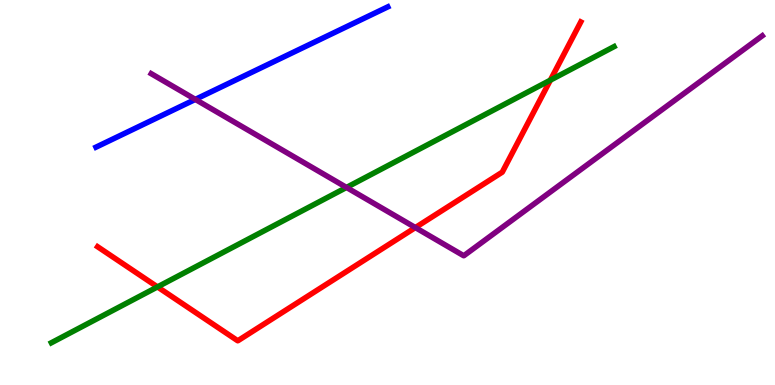[{'lines': ['blue', 'red'], 'intersections': []}, {'lines': ['green', 'red'], 'intersections': [{'x': 2.03, 'y': 2.55}, {'x': 7.1, 'y': 7.92}]}, {'lines': ['purple', 'red'], 'intersections': [{'x': 5.36, 'y': 4.09}]}, {'lines': ['blue', 'green'], 'intersections': []}, {'lines': ['blue', 'purple'], 'intersections': [{'x': 2.52, 'y': 7.42}]}, {'lines': ['green', 'purple'], 'intersections': [{'x': 4.47, 'y': 5.13}]}]